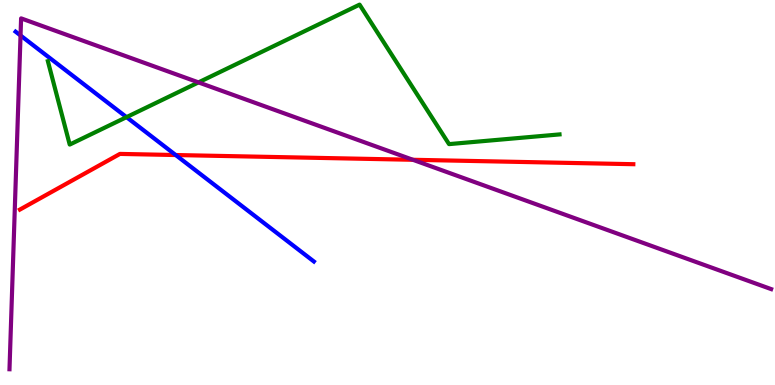[{'lines': ['blue', 'red'], 'intersections': [{'x': 2.27, 'y': 5.97}]}, {'lines': ['green', 'red'], 'intersections': []}, {'lines': ['purple', 'red'], 'intersections': [{'x': 5.33, 'y': 5.85}]}, {'lines': ['blue', 'green'], 'intersections': [{'x': 1.63, 'y': 6.96}]}, {'lines': ['blue', 'purple'], 'intersections': [{'x': 0.265, 'y': 9.08}]}, {'lines': ['green', 'purple'], 'intersections': [{'x': 2.56, 'y': 7.86}]}]